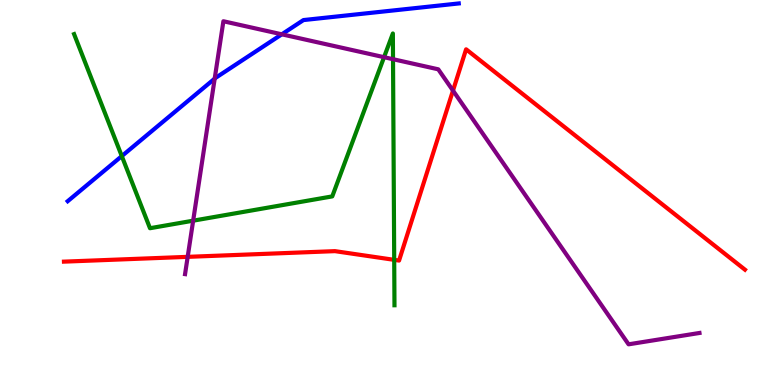[{'lines': ['blue', 'red'], 'intersections': []}, {'lines': ['green', 'red'], 'intersections': [{'x': 5.09, 'y': 3.25}]}, {'lines': ['purple', 'red'], 'intersections': [{'x': 2.42, 'y': 3.33}, {'x': 5.85, 'y': 7.65}]}, {'lines': ['blue', 'green'], 'intersections': [{'x': 1.57, 'y': 5.95}]}, {'lines': ['blue', 'purple'], 'intersections': [{'x': 2.77, 'y': 7.96}, {'x': 3.64, 'y': 9.11}]}, {'lines': ['green', 'purple'], 'intersections': [{'x': 2.49, 'y': 4.27}, {'x': 4.96, 'y': 8.51}, {'x': 5.07, 'y': 8.46}]}]